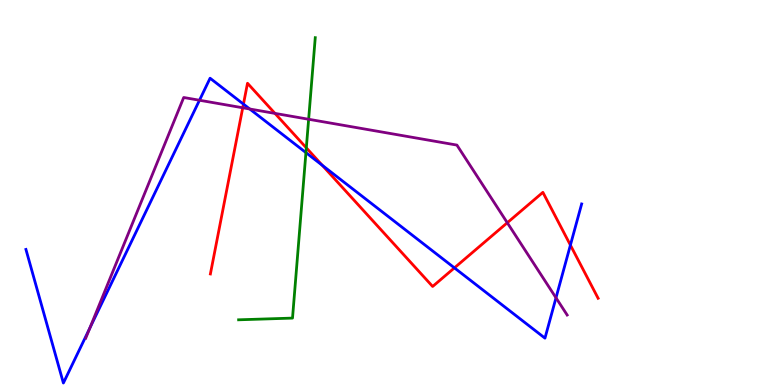[{'lines': ['blue', 'red'], 'intersections': [{'x': 3.14, 'y': 7.3}, {'x': 4.16, 'y': 5.71}, {'x': 5.86, 'y': 3.04}, {'x': 7.36, 'y': 3.63}]}, {'lines': ['green', 'red'], 'intersections': [{'x': 3.95, 'y': 6.16}]}, {'lines': ['purple', 'red'], 'intersections': [{'x': 3.13, 'y': 7.2}, {'x': 3.55, 'y': 7.05}, {'x': 6.55, 'y': 4.21}]}, {'lines': ['blue', 'green'], 'intersections': [{'x': 3.95, 'y': 6.04}]}, {'lines': ['blue', 'purple'], 'intersections': [{'x': 1.16, 'y': 1.48}, {'x': 2.57, 'y': 7.4}, {'x': 3.22, 'y': 7.17}, {'x': 7.17, 'y': 2.26}]}, {'lines': ['green', 'purple'], 'intersections': [{'x': 3.98, 'y': 6.9}]}]